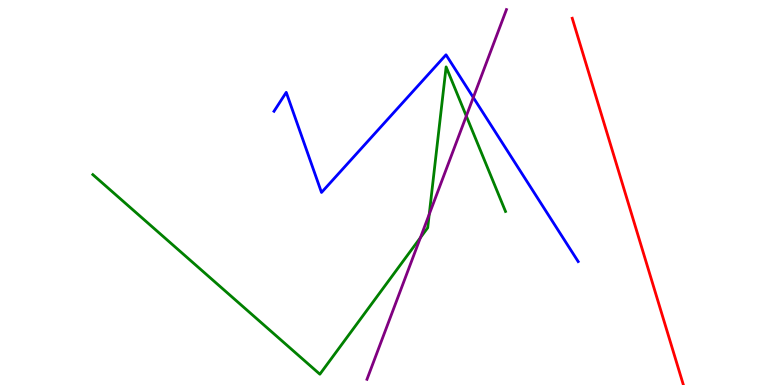[{'lines': ['blue', 'red'], 'intersections': []}, {'lines': ['green', 'red'], 'intersections': []}, {'lines': ['purple', 'red'], 'intersections': []}, {'lines': ['blue', 'green'], 'intersections': []}, {'lines': ['blue', 'purple'], 'intersections': [{'x': 6.11, 'y': 7.47}]}, {'lines': ['green', 'purple'], 'intersections': [{'x': 5.42, 'y': 3.83}, {'x': 5.54, 'y': 4.43}, {'x': 6.02, 'y': 6.99}]}]